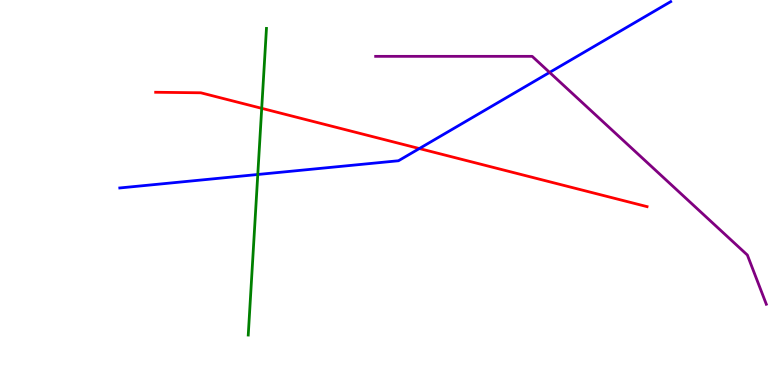[{'lines': ['blue', 'red'], 'intersections': [{'x': 5.41, 'y': 6.14}]}, {'lines': ['green', 'red'], 'intersections': [{'x': 3.38, 'y': 7.19}]}, {'lines': ['purple', 'red'], 'intersections': []}, {'lines': ['blue', 'green'], 'intersections': [{'x': 3.33, 'y': 5.47}]}, {'lines': ['blue', 'purple'], 'intersections': [{'x': 7.09, 'y': 8.12}]}, {'lines': ['green', 'purple'], 'intersections': []}]